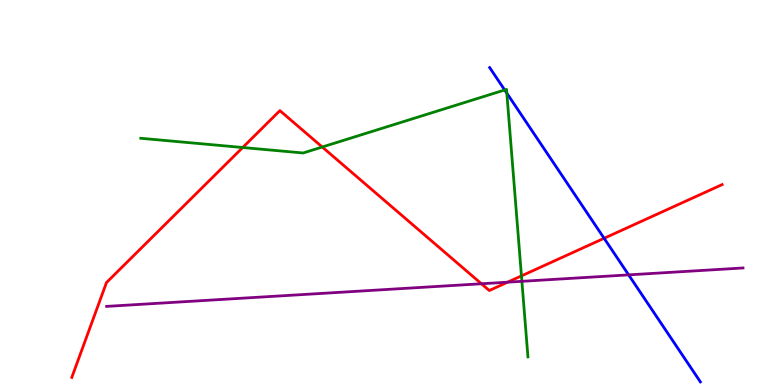[{'lines': ['blue', 'red'], 'intersections': [{'x': 7.79, 'y': 3.81}]}, {'lines': ['green', 'red'], 'intersections': [{'x': 3.13, 'y': 6.17}, {'x': 4.16, 'y': 6.18}, {'x': 6.73, 'y': 2.83}]}, {'lines': ['purple', 'red'], 'intersections': [{'x': 6.21, 'y': 2.63}, {'x': 6.55, 'y': 2.67}]}, {'lines': ['blue', 'green'], 'intersections': [{'x': 6.51, 'y': 7.66}, {'x': 6.54, 'y': 7.58}]}, {'lines': ['blue', 'purple'], 'intersections': [{'x': 8.11, 'y': 2.86}]}, {'lines': ['green', 'purple'], 'intersections': [{'x': 6.73, 'y': 2.69}]}]